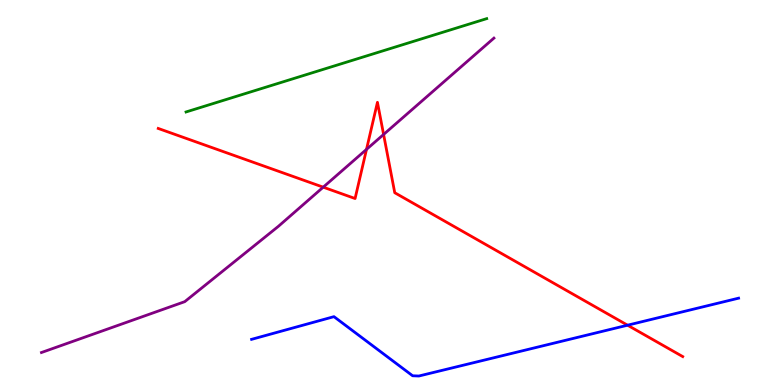[{'lines': ['blue', 'red'], 'intersections': [{'x': 8.1, 'y': 1.55}]}, {'lines': ['green', 'red'], 'intersections': []}, {'lines': ['purple', 'red'], 'intersections': [{'x': 4.17, 'y': 5.14}, {'x': 4.73, 'y': 6.12}, {'x': 4.95, 'y': 6.51}]}, {'lines': ['blue', 'green'], 'intersections': []}, {'lines': ['blue', 'purple'], 'intersections': []}, {'lines': ['green', 'purple'], 'intersections': []}]